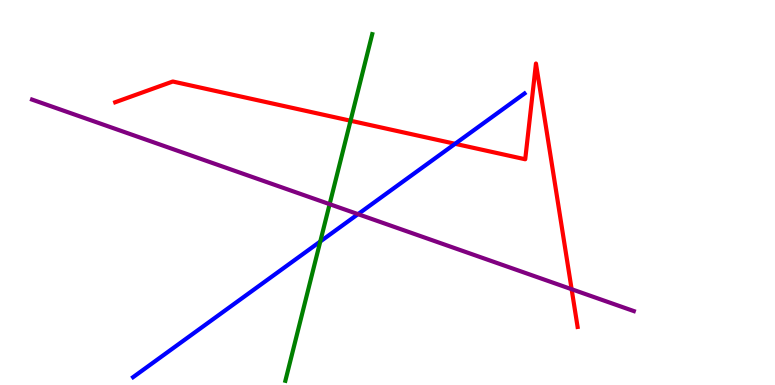[{'lines': ['blue', 'red'], 'intersections': [{'x': 5.87, 'y': 6.26}]}, {'lines': ['green', 'red'], 'intersections': [{'x': 4.52, 'y': 6.86}]}, {'lines': ['purple', 'red'], 'intersections': [{'x': 7.38, 'y': 2.49}]}, {'lines': ['blue', 'green'], 'intersections': [{'x': 4.13, 'y': 3.73}]}, {'lines': ['blue', 'purple'], 'intersections': [{'x': 4.62, 'y': 4.44}]}, {'lines': ['green', 'purple'], 'intersections': [{'x': 4.25, 'y': 4.7}]}]